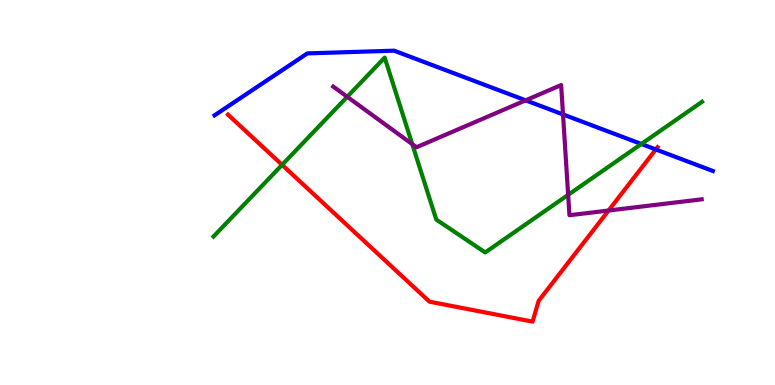[{'lines': ['blue', 'red'], 'intersections': [{'x': 8.46, 'y': 6.12}]}, {'lines': ['green', 'red'], 'intersections': [{'x': 3.64, 'y': 5.72}]}, {'lines': ['purple', 'red'], 'intersections': [{'x': 7.85, 'y': 4.53}]}, {'lines': ['blue', 'green'], 'intersections': [{'x': 8.28, 'y': 6.26}]}, {'lines': ['blue', 'purple'], 'intersections': [{'x': 6.78, 'y': 7.39}, {'x': 7.26, 'y': 7.03}]}, {'lines': ['green', 'purple'], 'intersections': [{'x': 4.48, 'y': 7.49}, {'x': 5.32, 'y': 6.26}, {'x': 7.33, 'y': 4.94}]}]